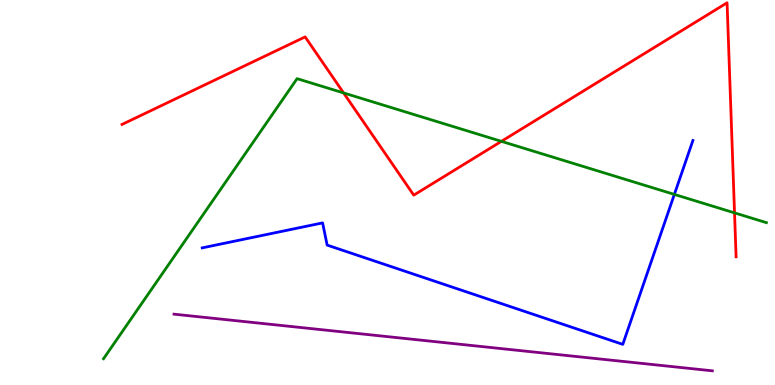[{'lines': ['blue', 'red'], 'intersections': []}, {'lines': ['green', 'red'], 'intersections': [{'x': 4.43, 'y': 7.59}, {'x': 6.47, 'y': 6.33}, {'x': 9.48, 'y': 4.47}]}, {'lines': ['purple', 'red'], 'intersections': []}, {'lines': ['blue', 'green'], 'intersections': [{'x': 8.7, 'y': 4.95}]}, {'lines': ['blue', 'purple'], 'intersections': []}, {'lines': ['green', 'purple'], 'intersections': []}]